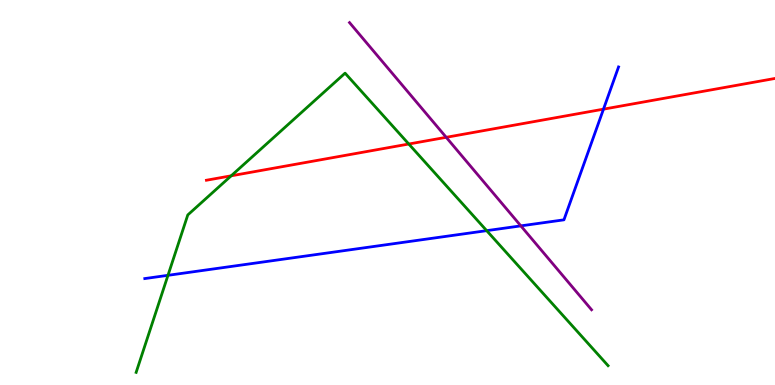[{'lines': ['blue', 'red'], 'intersections': [{'x': 7.79, 'y': 7.16}]}, {'lines': ['green', 'red'], 'intersections': [{'x': 2.98, 'y': 5.43}, {'x': 5.27, 'y': 6.26}]}, {'lines': ['purple', 'red'], 'intersections': [{'x': 5.76, 'y': 6.43}]}, {'lines': ['blue', 'green'], 'intersections': [{'x': 2.17, 'y': 2.85}, {'x': 6.28, 'y': 4.01}]}, {'lines': ['blue', 'purple'], 'intersections': [{'x': 6.72, 'y': 4.13}]}, {'lines': ['green', 'purple'], 'intersections': []}]